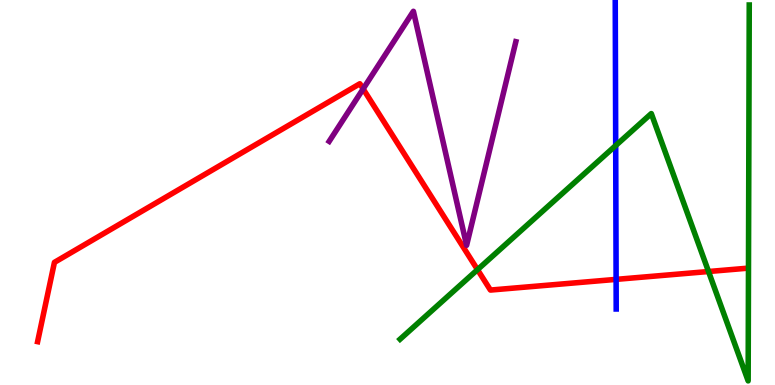[{'lines': ['blue', 'red'], 'intersections': [{'x': 7.95, 'y': 2.74}]}, {'lines': ['green', 'red'], 'intersections': [{'x': 6.16, 'y': 3.0}, {'x': 9.14, 'y': 2.95}]}, {'lines': ['purple', 'red'], 'intersections': [{'x': 4.69, 'y': 7.69}]}, {'lines': ['blue', 'green'], 'intersections': [{'x': 7.94, 'y': 6.22}]}, {'lines': ['blue', 'purple'], 'intersections': []}, {'lines': ['green', 'purple'], 'intersections': []}]